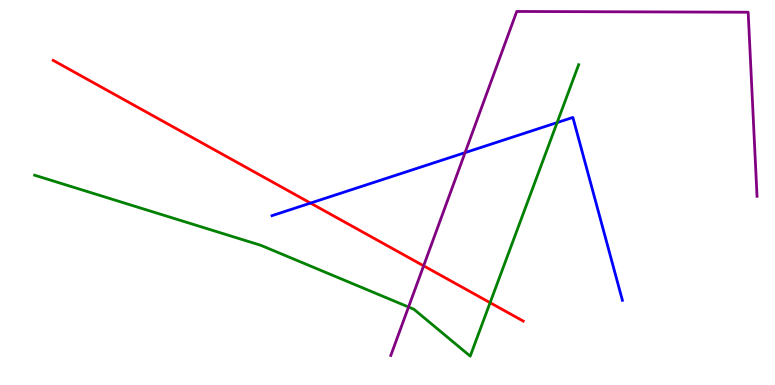[{'lines': ['blue', 'red'], 'intersections': [{'x': 4.01, 'y': 4.73}]}, {'lines': ['green', 'red'], 'intersections': [{'x': 6.32, 'y': 2.14}]}, {'lines': ['purple', 'red'], 'intersections': [{'x': 5.47, 'y': 3.1}]}, {'lines': ['blue', 'green'], 'intersections': [{'x': 7.19, 'y': 6.82}]}, {'lines': ['blue', 'purple'], 'intersections': [{'x': 6.0, 'y': 6.04}]}, {'lines': ['green', 'purple'], 'intersections': [{'x': 5.27, 'y': 2.03}]}]